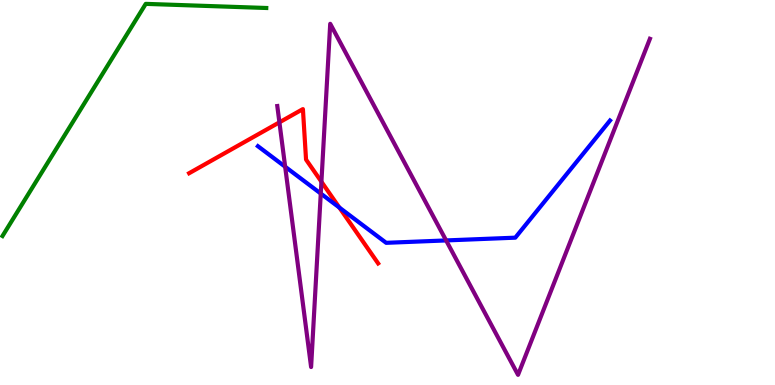[{'lines': ['blue', 'red'], 'intersections': [{'x': 4.38, 'y': 4.61}]}, {'lines': ['green', 'red'], 'intersections': []}, {'lines': ['purple', 'red'], 'intersections': [{'x': 3.61, 'y': 6.82}, {'x': 4.15, 'y': 5.28}]}, {'lines': ['blue', 'green'], 'intersections': []}, {'lines': ['blue', 'purple'], 'intersections': [{'x': 3.68, 'y': 5.67}, {'x': 4.14, 'y': 4.97}, {'x': 5.76, 'y': 3.76}]}, {'lines': ['green', 'purple'], 'intersections': []}]